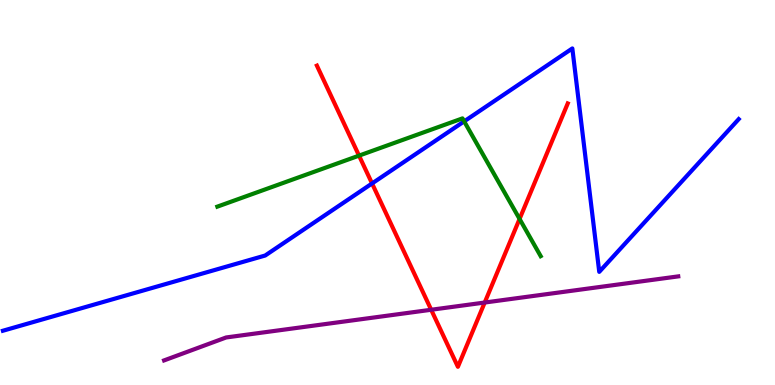[{'lines': ['blue', 'red'], 'intersections': [{'x': 4.8, 'y': 5.23}]}, {'lines': ['green', 'red'], 'intersections': [{'x': 4.63, 'y': 5.96}, {'x': 6.7, 'y': 4.31}]}, {'lines': ['purple', 'red'], 'intersections': [{'x': 5.56, 'y': 1.95}, {'x': 6.25, 'y': 2.14}]}, {'lines': ['blue', 'green'], 'intersections': [{'x': 5.99, 'y': 6.85}]}, {'lines': ['blue', 'purple'], 'intersections': []}, {'lines': ['green', 'purple'], 'intersections': []}]